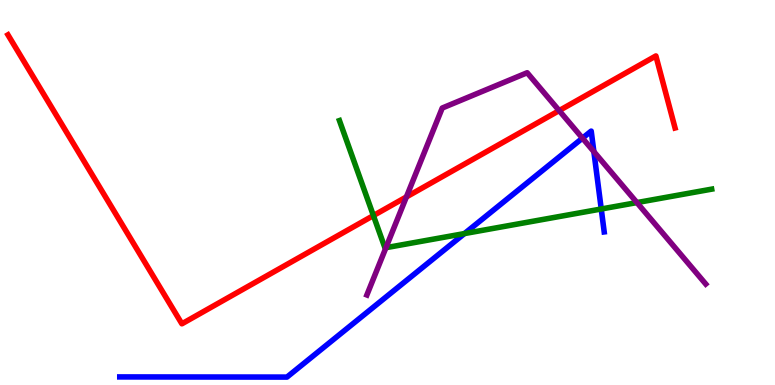[{'lines': ['blue', 'red'], 'intersections': []}, {'lines': ['green', 'red'], 'intersections': [{'x': 4.82, 'y': 4.4}]}, {'lines': ['purple', 'red'], 'intersections': [{'x': 5.24, 'y': 4.88}, {'x': 7.22, 'y': 7.13}]}, {'lines': ['blue', 'green'], 'intersections': [{'x': 5.99, 'y': 3.93}, {'x': 7.76, 'y': 4.57}]}, {'lines': ['blue', 'purple'], 'intersections': [{'x': 7.52, 'y': 6.41}, {'x': 7.66, 'y': 6.06}]}, {'lines': ['green', 'purple'], 'intersections': [{'x': 4.98, 'y': 3.57}, {'x': 8.22, 'y': 4.74}]}]